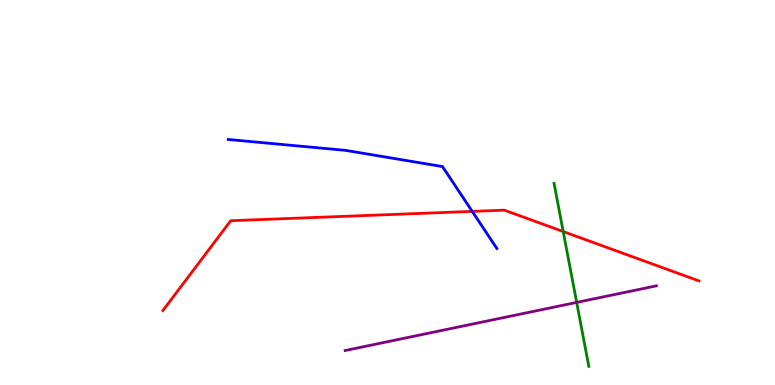[{'lines': ['blue', 'red'], 'intersections': [{'x': 6.09, 'y': 4.51}]}, {'lines': ['green', 'red'], 'intersections': [{'x': 7.27, 'y': 3.99}]}, {'lines': ['purple', 'red'], 'intersections': []}, {'lines': ['blue', 'green'], 'intersections': []}, {'lines': ['blue', 'purple'], 'intersections': []}, {'lines': ['green', 'purple'], 'intersections': [{'x': 7.44, 'y': 2.15}]}]